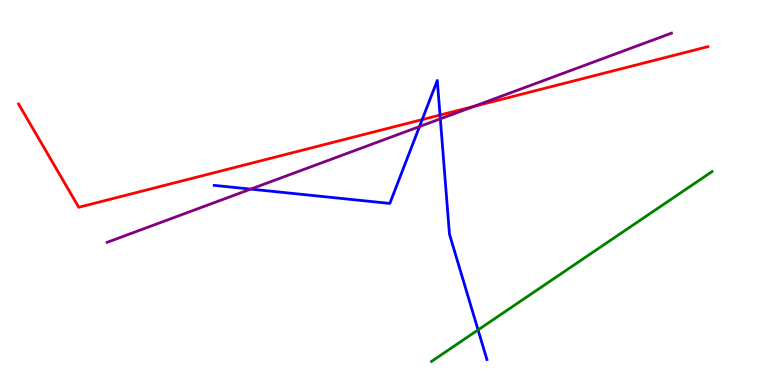[{'lines': ['blue', 'red'], 'intersections': [{'x': 5.45, 'y': 6.89}, {'x': 5.68, 'y': 7.01}]}, {'lines': ['green', 'red'], 'intersections': []}, {'lines': ['purple', 'red'], 'intersections': [{'x': 6.11, 'y': 7.24}]}, {'lines': ['blue', 'green'], 'intersections': [{'x': 6.17, 'y': 1.43}]}, {'lines': ['blue', 'purple'], 'intersections': [{'x': 3.24, 'y': 5.09}, {'x': 5.41, 'y': 6.71}, {'x': 5.68, 'y': 6.91}]}, {'lines': ['green', 'purple'], 'intersections': []}]